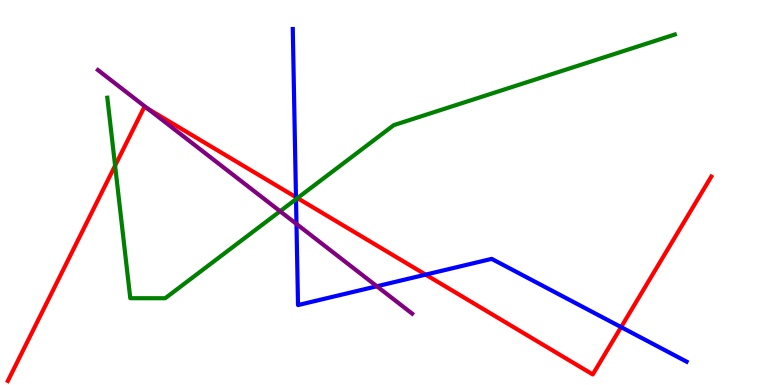[{'lines': ['blue', 'red'], 'intersections': [{'x': 3.82, 'y': 4.88}, {'x': 5.49, 'y': 2.87}, {'x': 8.01, 'y': 1.5}]}, {'lines': ['green', 'red'], 'intersections': [{'x': 1.49, 'y': 5.7}, {'x': 3.84, 'y': 4.85}]}, {'lines': ['purple', 'red'], 'intersections': [{'x': 1.91, 'y': 7.17}]}, {'lines': ['blue', 'green'], 'intersections': [{'x': 3.82, 'y': 4.83}]}, {'lines': ['blue', 'purple'], 'intersections': [{'x': 3.83, 'y': 4.18}, {'x': 4.86, 'y': 2.56}]}, {'lines': ['green', 'purple'], 'intersections': [{'x': 3.61, 'y': 4.51}]}]